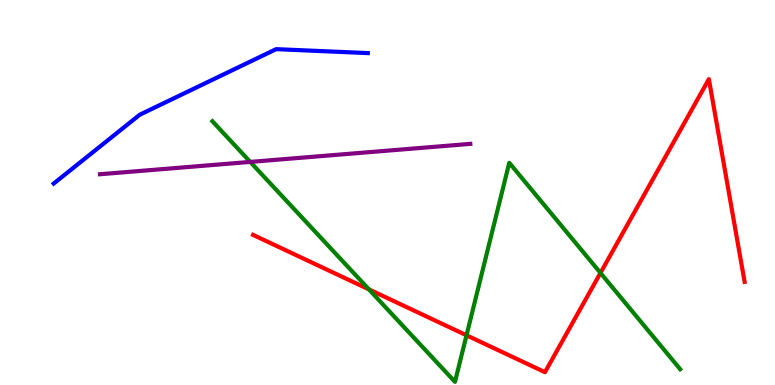[{'lines': ['blue', 'red'], 'intersections': []}, {'lines': ['green', 'red'], 'intersections': [{'x': 4.76, 'y': 2.48}, {'x': 6.02, 'y': 1.29}, {'x': 7.75, 'y': 2.91}]}, {'lines': ['purple', 'red'], 'intersections': []}, {'lines': ['blue', 'green'], 'intersections': []}, {'lines': ['blue', 'purple'], 'intersections': []}, {'lines': ['green', 'purple'], 'intersections': [{'x': 3.23, 'y': 5.79}]}]